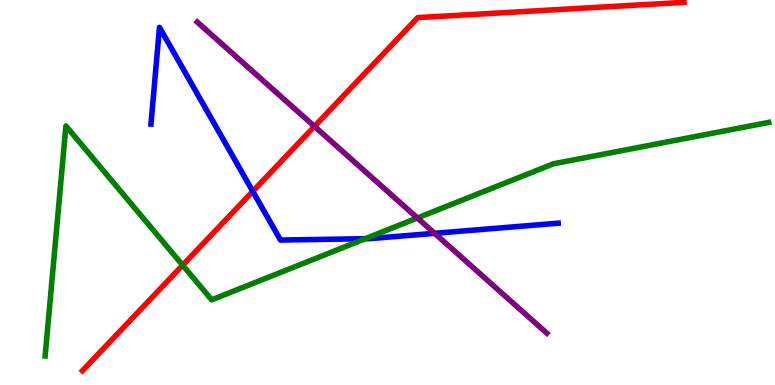[{'lines': ['blue', 'red'], 'intersections': [{'x': 3.26, 'y': 5.03}]}, {'lines': ['green', 'red'], 'intersections': [{'x': 2.36, 'y': 3.11}]}, {'lines': ['purple', 'red'], 'intersections': [{'x': 4.06, 'y': 6.72}]}, {'lines': ['blue', 'green'], 'intersections': [{'x': 4.71, 'y': 3.8}]}, {'lines': ['blue', 'purple'], 'intersections': [{'x': 5.61, 'y': 3.94}]}, {'lines': ['green', 'purple'], 'intersections': [{'x': 5.39, 'y': 4.34}]}]